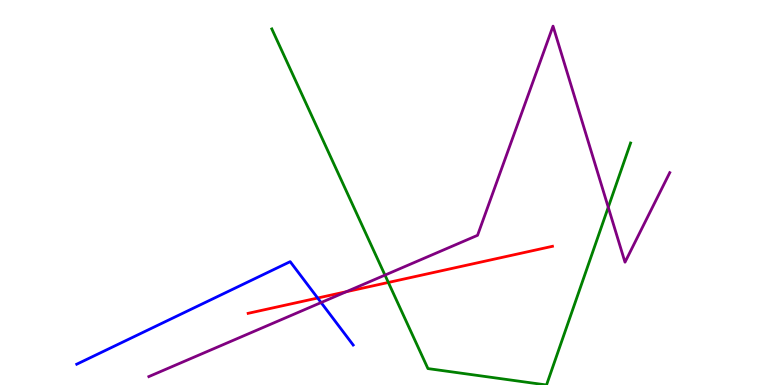[{'lines': ['blue', 'red'], 'intersections': [{'x': 4.1, 'y': 2.26}]}, {'lines': ['green', 'red'], 'intersections': [{'x': 5.01, 'y': 2.66}]}, {'lines': ['purple', 'red'], 'intersections': [{'x': 4.47, 'y': 2.42}]}, {'lines': ['blue', 'green'], 'intersections': []}, {'lines': ['blue', 'purple'], 'intersections': [{'x': 4.14, 'y': 2.14}]}, {'lines': ['green', 'purple'], 'intersections': [{'x': 4.97, 'y': 2.85}, {'x': 7.85, 'y': 4.62}]}]